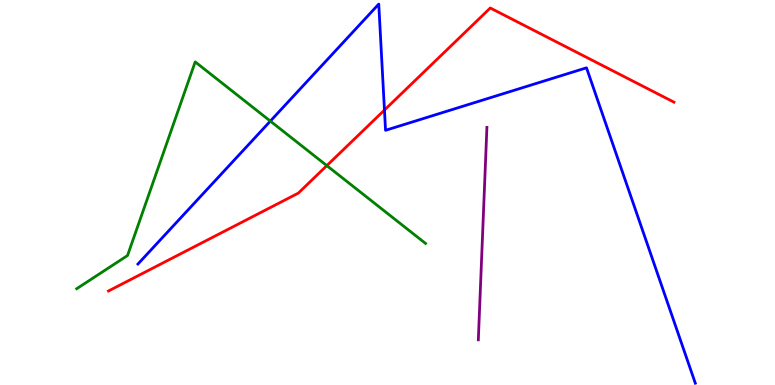[{'lines': ['blue', 'red'], 'intersections': [{'x': 4.96, 'y': 7.14}]}, {'lines': ['green', 'red'], 'intersections': [{'x': 4.22, 'y': 5.7}]}, {'lines': ['purple', 'red'], 'intersections': []}, {'lines': ['blue', 'green'], 'intersections': [{'x': 3.49, 'y': 6.85}]}, {'lines': ['blue', 'purple'], 'intersections': []}, {'lines': ['green', 'purple'], 'intersections': []}]